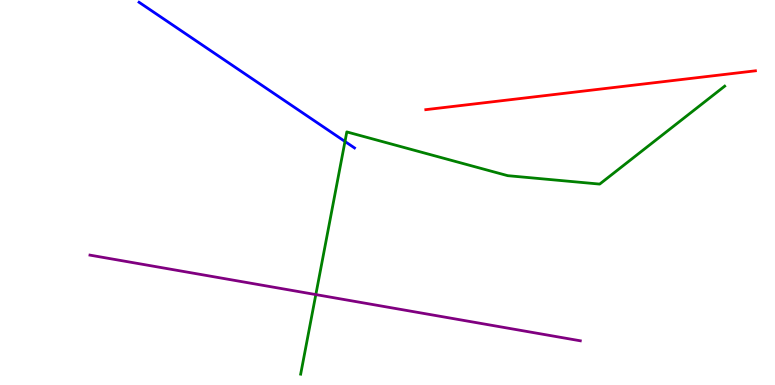[{'lines': ['blue', 'red'], 'intersections': []}, {'lines': ['green', 'red'], 'intersections': []}, {'lines': ['purple', 'red'], 'intersections': []}, {'lines': ['blue', 'green'], 'intersections': [{'x': 4.45, 'y': 6.33}]}, {'lines': ['blue', 'purple'], 'intersections': []}, {'lines': ['green', 'purple'], 'intersections': [{'x': 4.08, 'y': 2.35}]}]